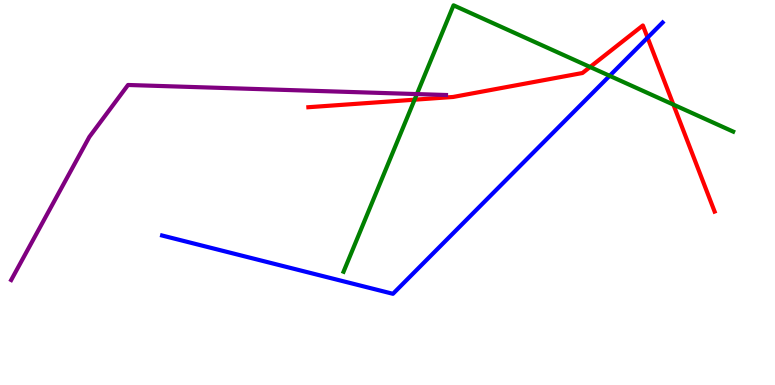[{'lines': ['blue', 'red'], 'intersections': [{'x': 8.36, 'y': 9.02}]}, {'lines': ['green', 'red'], 'intersections': [{'x': 5.35, 'y': 7.41}, {'x': 7.61, 'y': 8.26}, {'x': 8.69, 'y': 7.28}]}, {'lines': ['purple', 'red'], 'intersections': []}, {'lines': ['blue', 'green'], 'intersections': [{'x': 7.87, 'y': 8.03}]}, {'lines': ['blue', 'purple'], 'intersections': []}, {'lines': ['green', 'purple'], 'intersections': [{'x': 5.38, 'y': 7.56}]}]